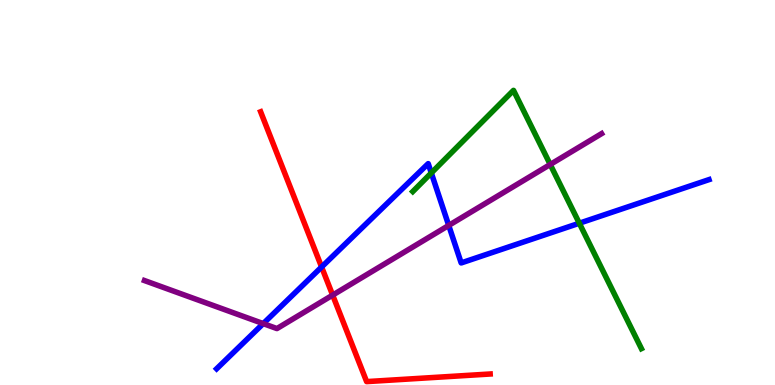[{'lines': ['blue', 'red'], 'intersections': [{'x': 4.15, 'y': 3.07}]}, {'lines': ['green', 'red'], 'intersections': []}, {'lines': ['purple', 'red'], 'intersections': [{'x': 4.29, 'y': 2.33}]}, {'lines': ['blue', 'green'], 'intersections': [{'x': 5.57, 'y': 5.51}, {'x': 7.47, 'y': 4.2}]}, {'lines': ['blue', 'purple'], 'intersections': [{'x': 3.4, 'y': 1.59}, {'x': 5.79, 'y': 4.14}]}, {'lines': ['green', 'purple'], 'intersections': [{'x': 7.1, 'y': 5.73}]}]